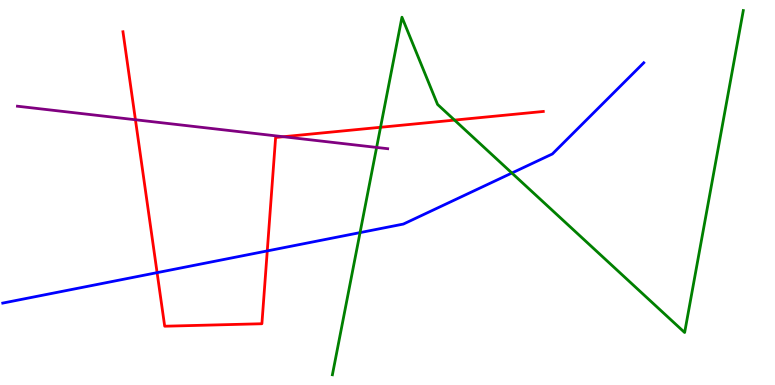[{'lines': ['blue', 'red'], 'intersections': [{'x': 2.03, 'y': 2.92}, {'x': 3.45, 'y': 3.48}]}, {'lines': ['green', 'red'], 'intersections': [{'x': 4.91, 'y': 6.69}, {'x': 5.86, 'y': 6.88}]}, {'lines': ['purple', 'red'], 'intersections': [{'x': 1.75, 'y': 6.89}, {'x': 3.66, 'y': 6.45}]}, {'lines': ['blue', 'green'], 'intersections': [{'x': 4.65, 'y': 3.96}, {'x': 6.6, 'y': 5.51}]}, {'lines': ['blue', 'purple'], 'intersections': []}, {'lines': ['green', 'purple'], 'intersections': [{'x': 4.86, 'y': 6.17}]}]